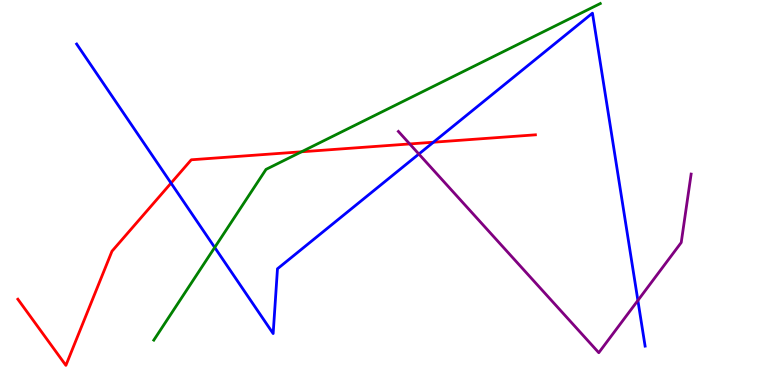[{'lines': ['blue', 'red'], 'intersections': [{'x': 2.21, 'y': 5.24}, {'x': 5.59, 'y': 6.31}]}, {'lines': ['green', 'red'], 'intersections': [{'x': 3.89, 'y': 6.06}]}, {'lines': ['purple', 'red'], 'intersections': [{'x': 5.29, 'y': 6.26}]}, {'lines': ['blue', 'green'], 'intersections': [{'x': 2.77, 'y': 3.57}]}, {'lines': ['blue', 'purple'], 'intersections': [{'x': 5.4, 'y': 6.0}, {'x': 8.23, 'y': 2.2}]}, {'lines': ['green', 'purple'], 'intersections': []}]